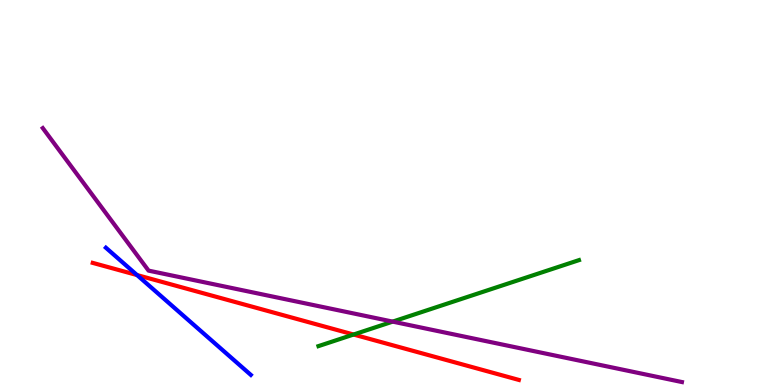[{'lines': ['blue', 'red'], 'intersections': [{'x': 1.77, 'y': 2.86}]}, {'lines': ['green', 'red'], 'intersections': [{'x': 4.56, 'y': 1.31}]}, {'lines': ['purple', 'red'], 'intersections': []}, {'lines': ['blue', 'green'], 'intersections': []}, {'lines': ['blue', 'purple'], 'intersections': []}, {'lines': ['green', 'purple'], 'intersections': [{'x': 5.07, 'y': 1.65}]}]